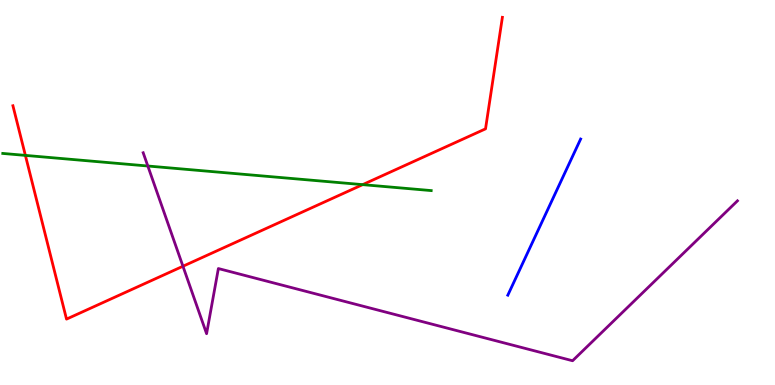[{'lines': ['blue', 'red'], 'intersections': []}, {'lines': ['green', 'red'], 'intersections': [{'x': 0.328, 'y': 5.96}, {'x': 4.68, 'y': 5.2}]}, {'lines': ['purple', 'red'], 'intersections': [{'x': 2.36, 'y': 3.08}]}, {'lines': ['blue', 'green'], 'intersections': []}, {'lines': ['blue', 'purple'], 'intersections': []}, {'lines': ['green', 'purple'], 'intersections': [{'x': 1.91, 'y': 5.69}]}]